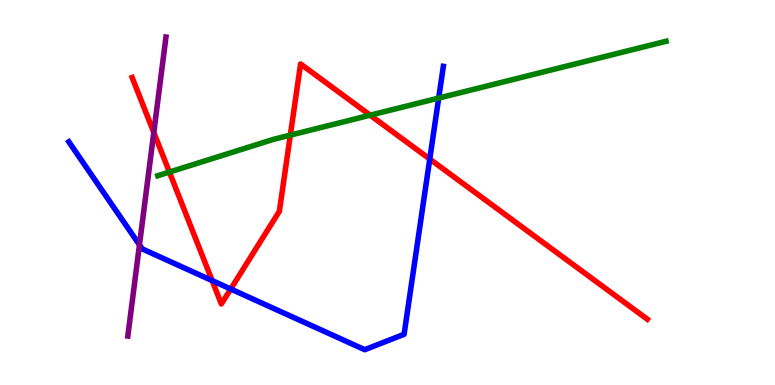[{'lines': ['blue', 'red'], 'intersections': [{'x': 2.74, 'y': 2.71}, {'x': 2.98, 'y': 2.49}, {'x': 5.55, 'y': 5.87}]}, {'lines': ['green', 'red'], 'intersections': [{'x': 2.19, 'y': 5.53}, {'x': 3.75, 'y': 6.49}, {'x': 4.78, 'y': 7.01}]}, {'lines': ['purple', 'red'], 'intersections': [{'x': 1.98, 'y': 6.56}]}, {'lines': ['blue', 'green'], 'intersections': [{'x': 5.66, 'y': 7.45}]}, {'lines': ['blue', 'purple'], 'intersections': [{'x': 1.8, 'y': 3.64}]}, {'lines': ['green', 'purple'], 'intersections': []}]